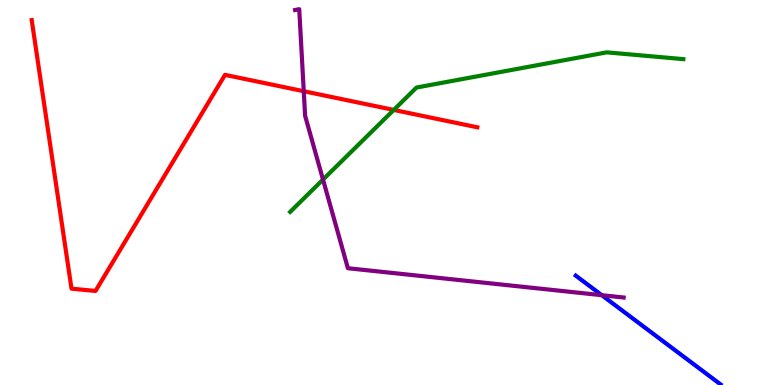[{'lines': ['blue', 'red'], 'intersections': []}, {'lines': ['green', 'red'], 'intersections': [{'x': 5.08, 'y': 7.14}]}, {'lines': ['purple', 'red'], 'intersections': [{'x': 3.92, 'y': 7.63}]}, {'lines': ['blue', 'green'], 'intersections': []}, {'lines': ['blue', 'purple'], 'intersections': [{'x': 7.76, 'y': 2.33}]}, {'lines': ['green', 'purple'], 'intersections': [{'x': 4.17, 'y': 5.34}]}]